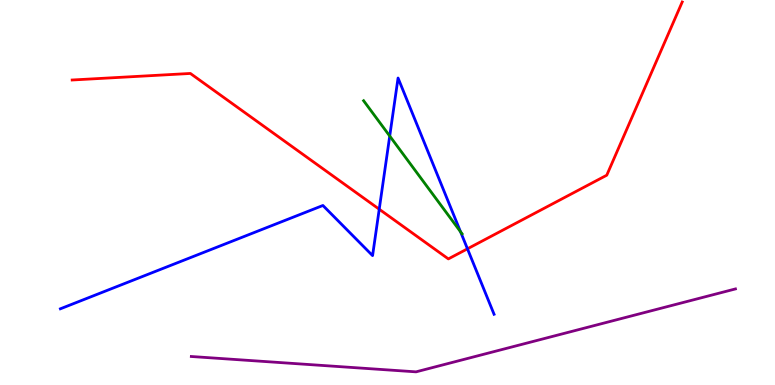[{'lines': ['blue', 'red'], 'intersections': [{'x': 4.89, 'y': 4.57}, {'x': 6.03, 'y': 3.54}]}, {'lines': ['green', 'red'], 'intersections': []}, {'lines': ['purple', 'red'], 'intersections': []}, {'lines': ['blue', 'green'], 'intersections': [{'x': 5.03, 'y': 6.47}, {'x': 5.94, 'y': 3.98}]}, {'lines': ['blue', 'purple'], 'intersections': []}, {'lines': ['green', 'purple'], 'intersections': []}]